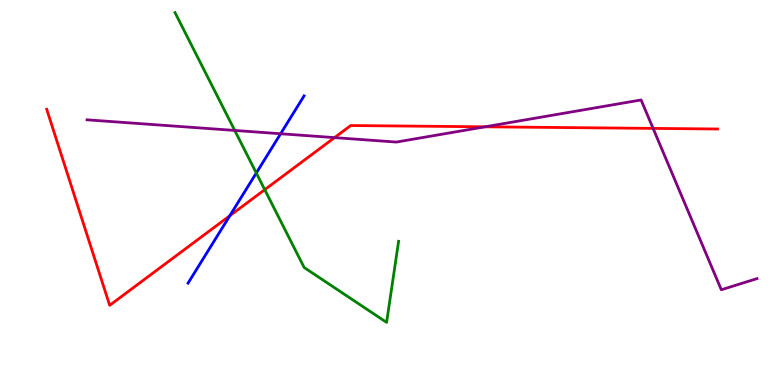[{'lines': ['blue', 'red'], 'intersections': [{'x': 2.97, 'y': 4.4}]}, {'lines': ['green', 'red'], 'intersections': [{'x': 3.42, 'y': 5.07}]}, {'lines': ['purple', 'red'], 'intersections': [{'x': 4.32, 'y': 6.43}, {'x': 6.26, 'y': 6.71}, {'x': 8.43, 'y': 6.67}]}, {'lines': ['blue', 'green'], 'intersections': [{'x': 3.31, 'y': 5.51}]}, {'lines': ['blue', 'purple'], 'intersections': [{'x': 3.62, 'y': 6.53}]}, {'lines': ['green', 'purple'], 'intersections': [{'x': 3.03, 'y': 6.61}]}]